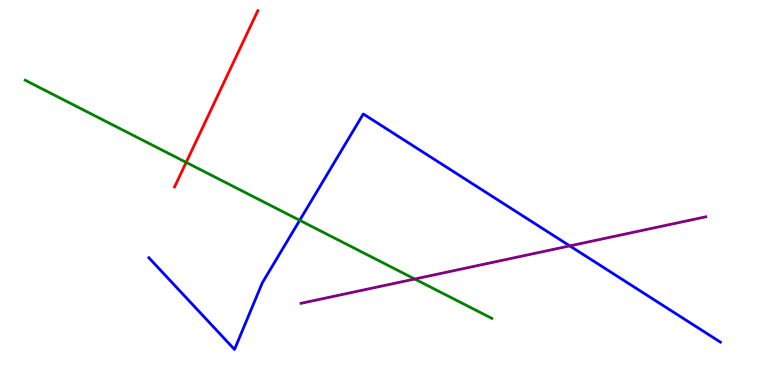[{'lines': ['blue', 'red'], 'intersections': []}, {'lines': ['green', 'red'], 'intersections': [{'x': 2.4, 'y': 5.78}]}, {'lines': ['purple', 'red'], 'intersections': []}, {'lines': ['blue', 'green'], 'intersections': [{'x': 3.87, 'y': 4.28}]}, {'lines': ['blue', 'purple'], 'intersections': [{'x': 7.35, 'y': 3.61}]}, {'lines': ['green', 'purple'], 'intersections': [{'x': 5.35, 'y': 2.75}]}]